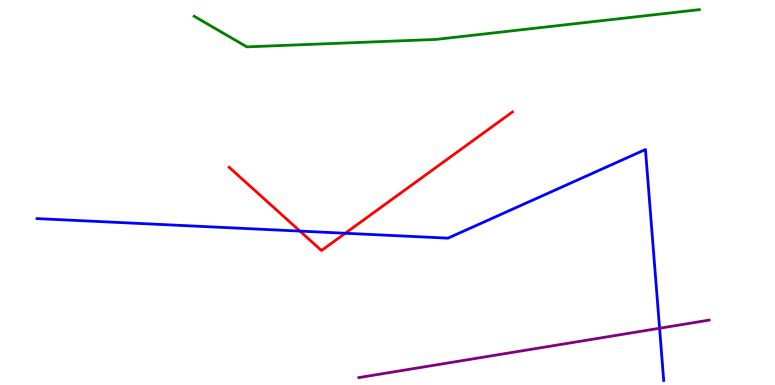[{'lines': ['blue', 'red'], 'intersections': [{'x': 3.87, 'y': 4.0}, {'x': 4.46, 'y': 3.94}]}, {'lines': ['green', 'red'], 'intersections': []}, {'lines': ['purple', 'red'], 'intersections': []}, {'lines': ['blue', 'green'], 'intersections': []}, {'lines': ['blue', 'purple'], 'intersections': [{'x': 8.51, 'y': 1.47}]}, {'lines': ['green', 'purple'], 'intersections': []}]